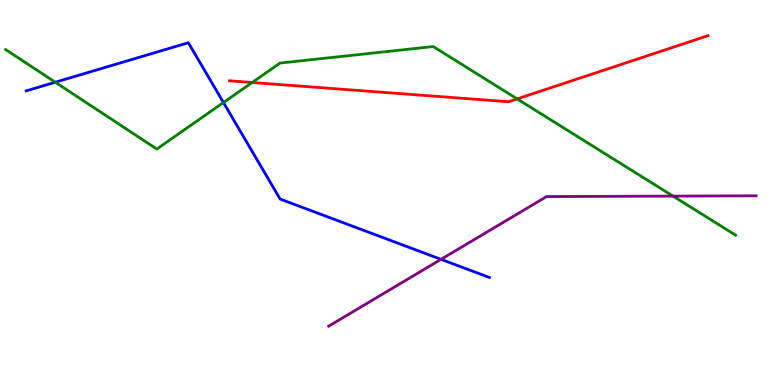[{'lines': ['blue', 'red'], 'intersections': []}, {'lines': ['green', 'red'], 'intersections': [{'x': 3.25, 'y': 7.86}, {'x': 6.67, 'y': 7.43}]}, {'lines': ['purple', 'red'], 'intersections': []}, {'lines': ['blue', 'green'], 'intersections': [{'x': 0.713, 'y': 7.86}, {'x': 2.88, 'y': 7.34}]}, {'lines': ['blue', 'purple'], 'intersections': [{'x': 5.69, 'y': 3.26}]}, {'lines': ['green', 'purple'], 'intersections': [{'x': 8.68, 'y': 4.91}]}]